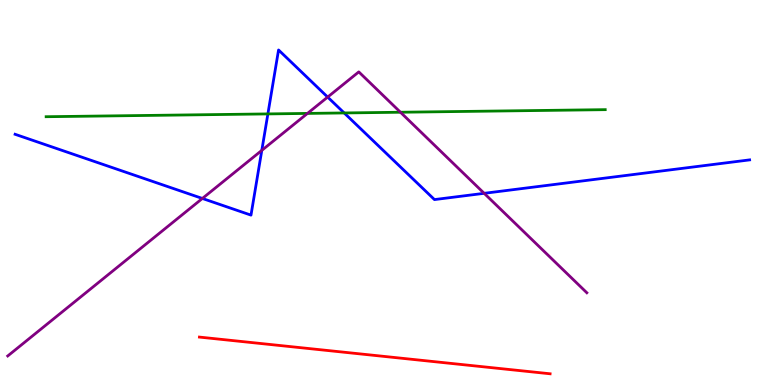[{'lines': ['blue', 'red'], 'intersections': []}, {'lines': ['green', 'red'], 'intersections': []}, {'lines': ['purple', 'red'], 'intersections': []}, {'lines': ['blue', 'green'], 'intersections': [{'x': 3.46, 'y': 7.04}, {'x': 4.44, 'y': 7.07}]}, {'lines': ['blue', 'purple'], 'intersections': [{'x': 2.61, 'y': 4.85}, {'x': 3.38, 'y': 6.09}, {'x': 4.23, 'y': 7.48}, {'x': 6.25, 'y': 4.98}]}, {'lines': ['green', 'purple'], 'intersections': [{'x': 3.97, 'y': 7.05}, {'x': 5.17, 'y': 7.08}]}]